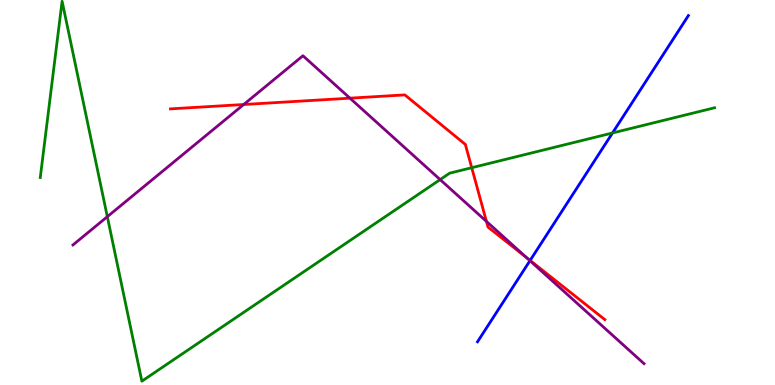[{'lines': ['blue', 'red'], 'intersections': [{'x': 6.84, 'y': 3.24}]}, {'lines': ['green', 'red'], 'intersections': [{'x': 6.09, 'y': 5.64}]}, {'lines': ['purple', 'red'], 'intersections': [{'x': 3.14, 'y': 7.29}, {'x': 4.52, 'y': 7.45}, {'x': 6.28, 'y': 4.25}, {'x': 6.79, 'y': 3.31}]}, {'lines': ['blue', 'green'], 'intersections': [{'x': 7.9, 'y': 6.55}]}, {'lines': ['blue', 'purple'], 'intersections': [{'x': 6.84, 'y': 3.23}]}, {'lines': ['green', 'purple'], 'intersections': [{'x': 1.38, 'y': 4.37}, {'x': 5.68, 'y': 5.33}]}]